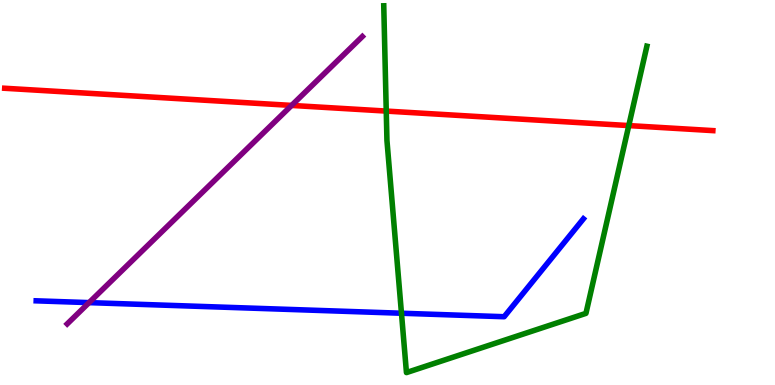[{'lines': ['blue', 'red'], 'intersections': []}, {'lines': ['green', 'red'], 'intersections': [{'x': 4.98, 'y': 7.11}, {'x': 8.11, 'y': 6.74}]}, {'lines': ['purple', 'red'], 'intersections': [{'x': 3.76, 'y': 7.26}]}, {'lines': ['blue', 'green'], 'intersections': [{'x': 5.18, 'y': 1.86}]}, {'lines': ['blue', 'purple'], 'intersections': [{'x': 1.15, 'y': 2.14}]}, {'lines': ['green', 'purple'], 'intersections': []}]